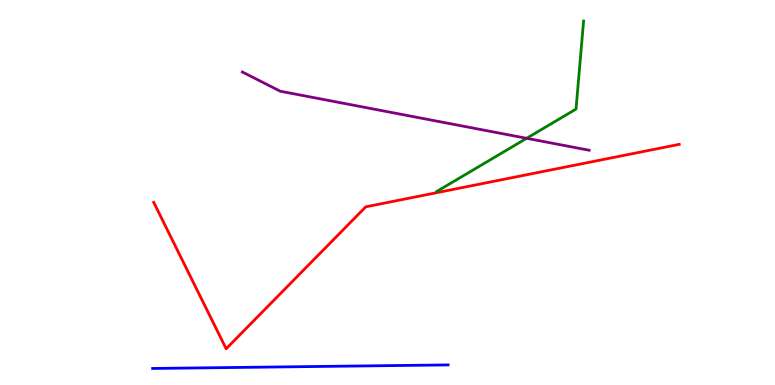[{'lines': ['blue', 'red'], 'intersections': []}, {'lines': ['green', 'red'], 'intersections': []}, {'lines': ['purple', 'red'], 'intersections': []}, {'lines': ['blue', 'green'], 'intersections': []}, {'lines': ['blue', 'purple'], 'intersections': []}, {'lines': ['green', 'purple'], 'intersections': [{'x': 6.8, 'y': 6.41}]}]